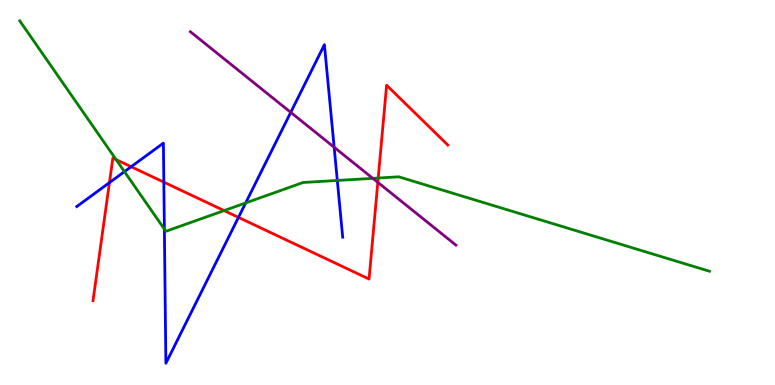[{'lines': ['blue', 'red'], 'intersections': [{'x': 1.41, 'y': 5.26}, {'x': 1.69, 'y': 5.67}, {'x': 2.11, 'y': 5.27}, {'x': 3.08, 'y': 4.35}]}, {'lines': ['green', 'red'], 'intersections': [{'x': 1.5, 'y': 5.85}, {'x': 2.89, 'y': 4.53}, {'x': 4.88, 'y': 5.38}]}, {'lines': ['purple', 'red'], 'intersections': [{'x': 4.87, 'y': 5.26}]}, {'lines': ['blue', 'green'], 'intersections': [{'x': 1.61, 'y': 5.54}, {'x': 2.12, 'y': 4.05}, {'x': 3.17, 'y': 4.73}, {'x': 4.35, 'y': 5.31}]}, {'lines': ['blue', 'purple'], 'intersections': [{'x': 3.75, 'y': 7.08}, {'x': 4.31, 'y': 6.17}]}, {'lines': ['green', 'purple'], 'intersections': [{'x': 4.81, 'y': 5.37}]}]